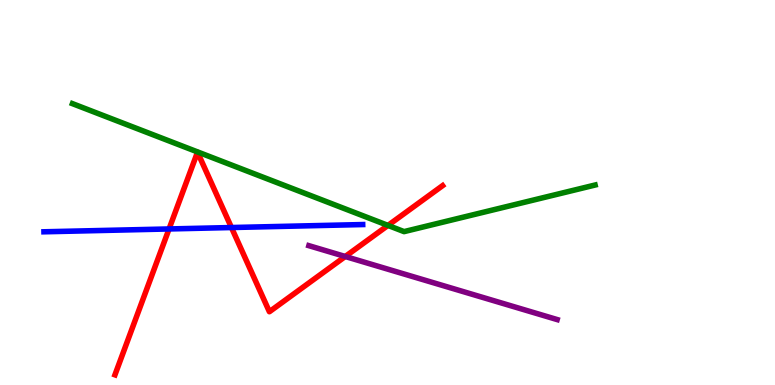[{'lines': ['blue', 'red'], 'intersections': [{'x': 2.18, 'y': 4.05}, {'x': 2.99, 'y': 4.09}]}, {'lines': ['green', 'red'], 'intersections': [{'x': 5.01, 'y': 4.15}]}, {'lines': ['purple', 'red'], 'intersections': [{'x': 4.45, 'y': 3.34}]}, {'lines': ['blue', 'green'], 'intersections': []}, {'lines': ['blue', 'purple'], 'intersections': []}, {'lines': ['green', 'purple'], 'intersections': []}]